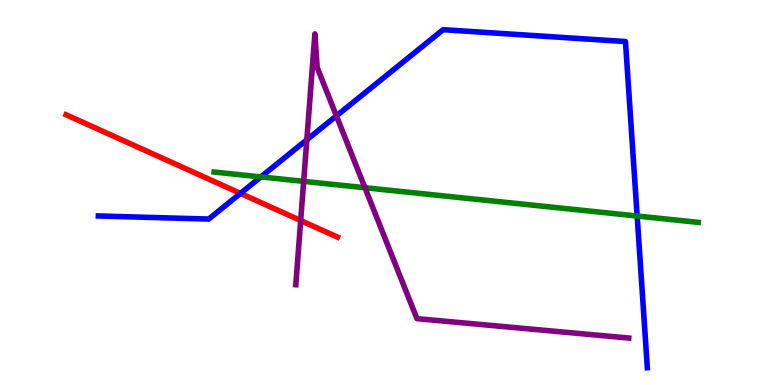[{'lines': ['blue', 'red'], 'intersections': [{'x': 3.1, 'y': 4.98}]}, {'lines': ['green', 'red'], 'intersections': []}, {'lines': ['purple', 'red'], 'intersections': [{'x': 3.88, 'y': 4.27}]}, {'lines': ['blue', 'green'], 'intersections': [{'x': 3.37, 'y': 5.41}, {'x': 8.22, 'y': 4.39}]}, {'lines': ['blue', 'purple'], 'intersections': [{'x': 3.96, 'y': 6.37}, {'x': 4.34, 'y': 6.99}]}, {'lines': ['green', 'purple'], 'intersections': [{'x': 3.92, 'y': 5.29}, {'x': 4.71, 'y': 5.12}]}]